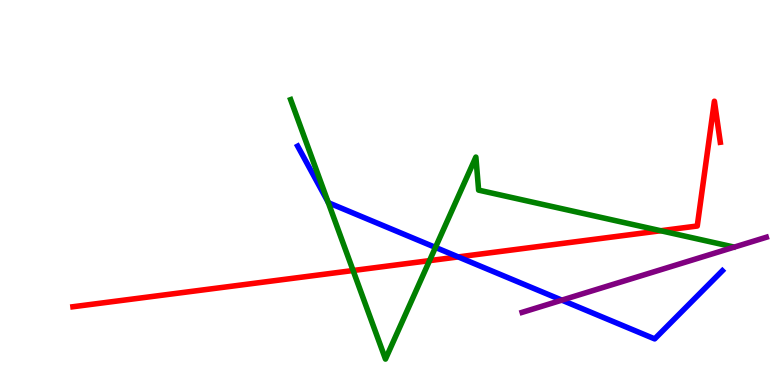[{'lines': ['blue', 'red'], 'intersections': [{'x': 5.91, 'y': 3.33}]}, {'lines': ['green', 'red'], 'intersections': [{'x': 4.56, 'y': 2.97}, {'x': 5.54, 'y': 3.23}, {'x': 8.53, 'y': 4.01}]}, {'lines': ['purple', 'red'], 'intersections': []}, {'lines': ['blue', 'green'], 'intersections': [{'x': 4.23, 'y': 4.75}, {'x': 5.62, 'y': 3.57}]}, {'lines': ['blue', 'purple'], 'intersections': [{'x': 7.25, 'y': 2.2}]}, {'lines': ['green', 'purple'], 'intersections': []}]